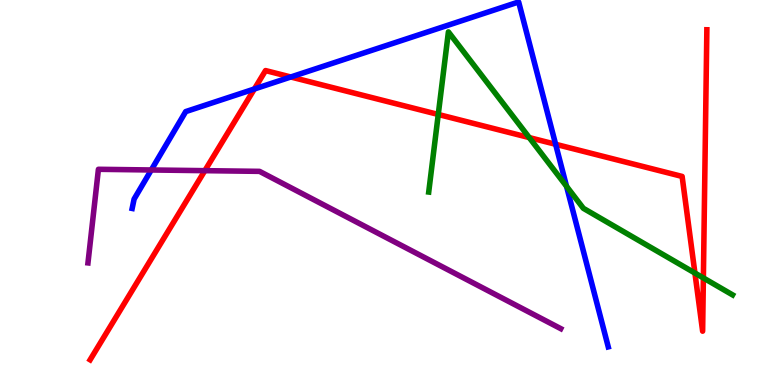[{'lines': ['blue', 'red'], 'intersections': [{'x': 3.28, 'y': 7.69}, {'x': 3.75, 'y': 8.0}, {'x': 7.17, 'y': 6.25}]}, {'lines': ['green', 'red'], 'intersections': [{'x': 5.65, 'y': 7.03}, {'x': 6.83, 'y': 6.43}, {'x': 8.97, 'y': 2.91}, {'x': 9.08, 'y': 2.78}]}, {'lines': ['purple', 'red'], 'intersections': [{'x': 2.64, 'y': 5.57}]}, {'lines': ['blue', 'green'], 'intersections': [{'x': 7.31, 'y': 5.16}]}, {'lines': ['blue', 'purple'], 'intersections': [{'x': 1.95, 'y': 5.59}]}, {'lines': ['green', 'purple'], 'intersections': []}]